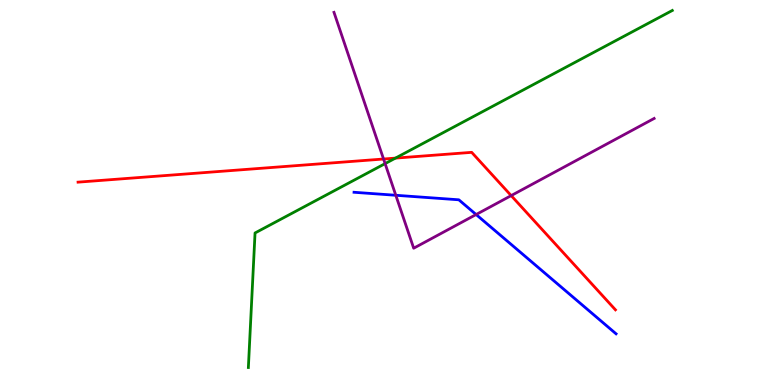[{'lines': ['blue', 'red'], 'intersections': []}, {'lines': ['green', 'red'], 'intersections': [{'x': 5.1, 'y': 5.89}]}, {'lines': ['purple', 'red'], 'intersections': [{'x': 4.95, 'y': 5.87}, {'x': 6.6, 'y': 4.92}]}, {'lines': ['blue', 'green'], 'intersections': []}, {'lines': ['blue', 'purple'], 'intersections': [{'x': 5.11, 'y': 4.93}, {'x': 6.14, 'y': 4.43}]}, {'lines': ['green', 'purple'], 'intersections': [{'x': 4.97, 'y': 5.75}]}]